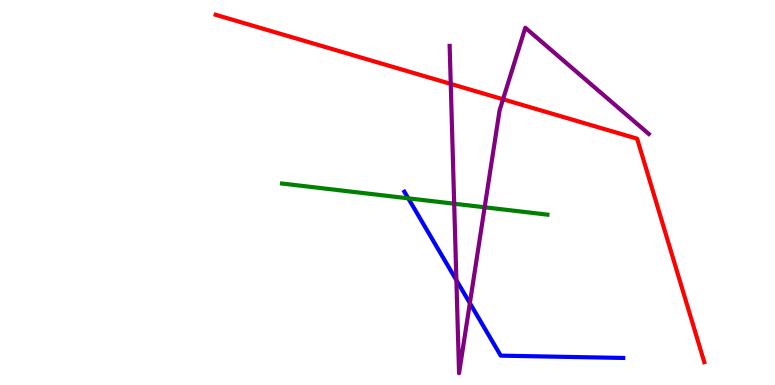[{'lines': ['blue', 'red'], 'intersections': []}, {'lines': ['green', 'red'], 'intersections': []}, {'lines': ['purple', 'red'], 'intersections': [{'x': 5.82, 'y': 7.82}, {'x': 6.49, 'y': 7.42}]}, {'lines': ['blue', 'green'], 'intersections': [{'x': 5.27, 'y': 4.85}]}, {'lines': ['blue', 'purple'], 'intersections': [{'x': 5.89, 'y': 2.72}, {'x': 6.06, 'y': 2.13}]}, {'lines': ['green', 'purple'], 'intersections': [{'x': 5.86, 'y': 4.71}, {'x': 6.25, 'y': 4.62}]}]